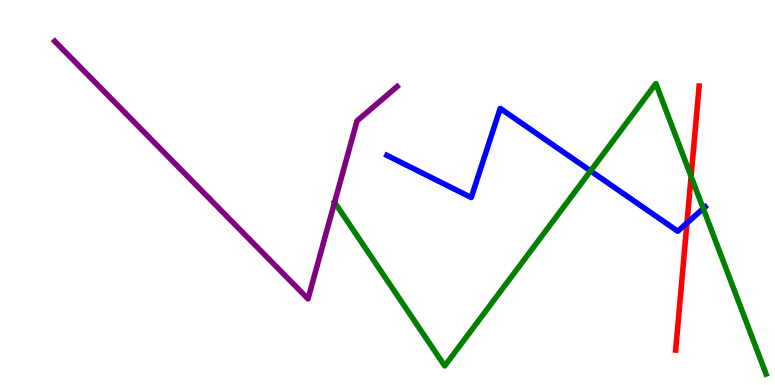[{'lines': ['blue', 'red'], 'intersections': [{'x': 8.86, 'y': 4.21}]}, {'lines': ['green', 'red'], 'intersections': [{'x': 8.92, 'y': 5.42}]}, {'lines': ['purple', 'red'], 'intersections': []}, {'lines': ['blue', 'green'], 'intersections': [{'x': 7.62, 'y': 5.56}, {'x': 9.07, 'y': 4.58}]}, {'lines': ['blue', 'purple'], 'intersections': []}, {'lines': ['green', 'purple'], 'intersections': [{'x': 4.32, 'y': 4.74}]}]